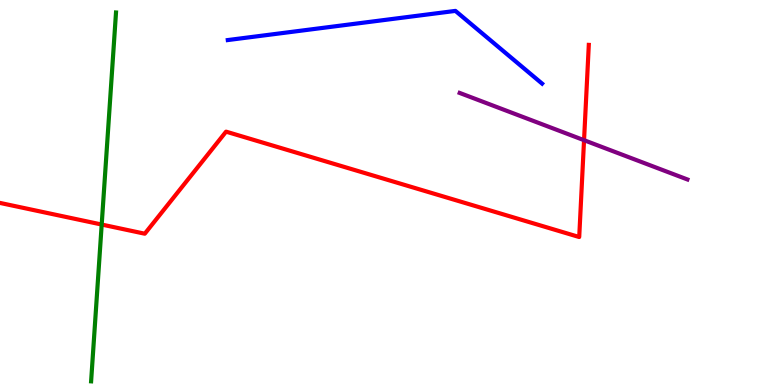[{'lines': ['blue', 'red'], 'intersections': []}, {'lines': ['green', 'red'], 'intersections': [{'x': 1.31, 'y': 4.17}]}, {'lines': ['purple', 'red'], 'intersections': [{'x': 7.54, 'y': 6.36}]}, {'lines': ['blue', 'green'], 'intersections': []}, {'lines': ['blue', 'purple'], 'intersections': []}, {'lines': ['green', 'purple'], 'intersections': []}]